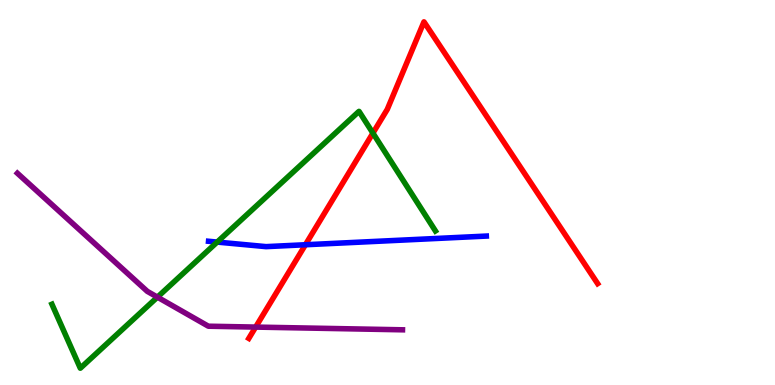[{'lines': ['blue', 'red'], 'intersections': [{'x': 3.94, 'y': 3.64}]}, {'lines': ['green', 'red'], 'intersections': [{'x': 4.81, 'y': 6.54}]}, {'lines': ['purple', 'red'], 'intersections': [{'x': 3.3, 'y': 1.5}]}, {'lines': ['blue', 'green'], 'intersections': [{'x': 2.8, 'y': 3.71}]}, {'lines': ['blue', 'purple'], 'intersections': []}, {'lines': ['green', 'purple'], 'intersections': [{'x': 2.03, 'y': 2.28}]}]